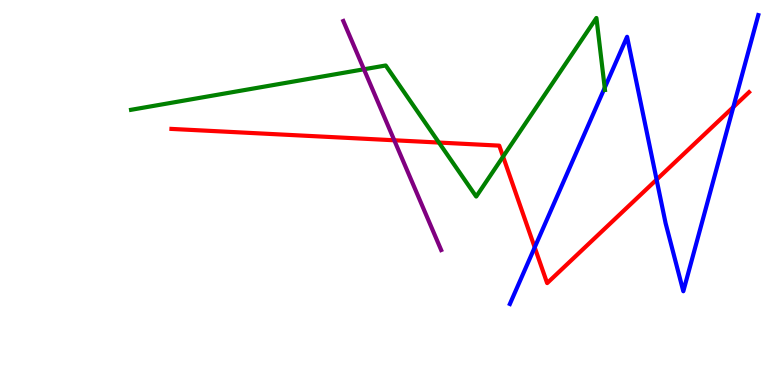[{'lines': ['blue', 'red'], 'intersections': [{'x': 6.9, 'y': 3.57}, {'x': 8.47, 'y': 5.33}, {'x': 9.46, 'y': 7.22}]}, {'lines': ['green', 'red'], 'intersections': [{'x': 5.66, 'y': 6.3}, {'x': 6.49, 'y': 5.93}]}, {'lines': ['purple', 'red'], 'intersections': [{'x': 5.09, 'y': 6.36}]}, {'lines': ['blue', 'green'], 'intersections': [{'x': 7.8, 'y': 7.72}]}, {'lines': ['blue', 'purple'], 'intersections': []}, {'lines': ['green', 'purple'], 'intersections': [{'x': 4.7, 'y': 8.2}]}]